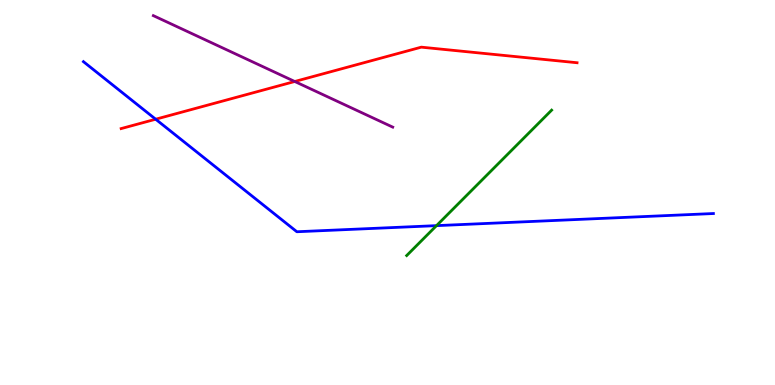[{'lines': ['blue', 'red'], 'intersections': [{'x': 2.01, 'y': 6.9}]}, {'lines': ['green', 'red'], 'intersections': []}, {'lines': ['purple', 'red'], 'intersections': [{'x': 3.8, 'y': 7.88}]}, {'lines': ['blue', 'green'], 'intersections': [{'x': 5.63, 'y': 4.14}]}, {'lines': ['blue', 'purple'], 'intersections': []}, {'lines': ['green', 'purple'], 'intersections': []}]